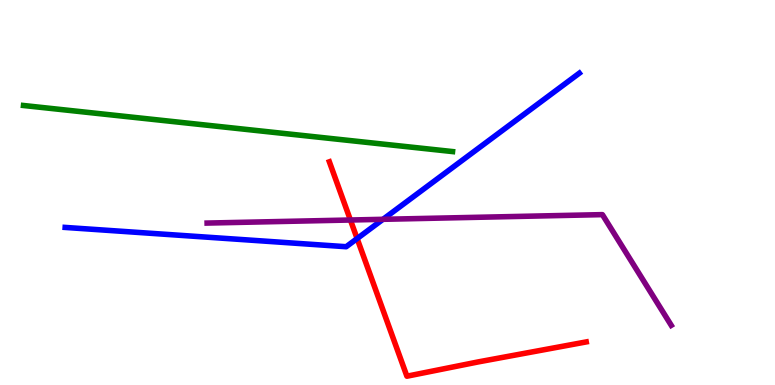[{'lines': ['blue', 'red'], 'intersections': [{'x': 4.61, 'y': 3.8}]}, {'lines': ['green', 'red'], 'intersections': []}, {'lines': ['purple', 'red'], 'intersections': [{'x': 4.52, 'y': 4.29}]}, {'lines': ['blue', 'green'], 'intersections': []}, {'lines': ['blue', 'purple'], 'intersections': [{'x': 4.94, 'y': 4.3}]}, {'lines': ['green', 'purple'], 'intersections': []}]